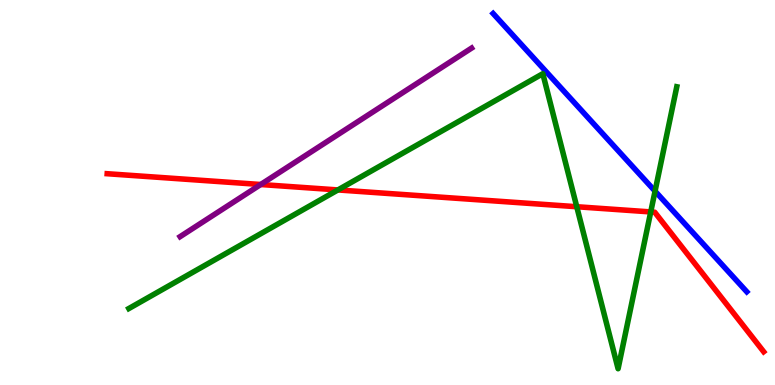[{'lines': ['blue', 'red'], 'intersections': []}, {'lines': ['green', 'red'], 'intersections': [{'x': 4.36, 'y': 5.07}, {'x': 7.44, 'y': 4.63}, {'x': 8.4, 'y': 4.5}]}, {'lines': ['purple', 'red'], 'intersections': [{'x': 3.36, 'y': 5.21}]}, {'lines': ['blue', 'green'], 'intersections': [{'x': 8.45, 'y': 5.03}]}, {'lines': ['blue', 'purple'], 'intersections': []}, {'lines': ['green', 'purple'], 'intersections': []}]